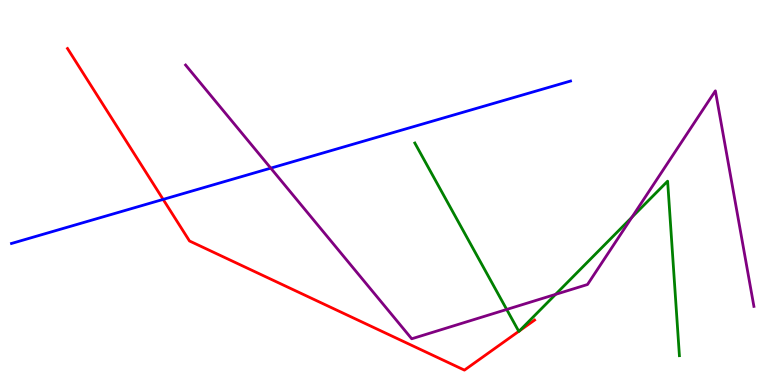[{'lines': ['blue', 'red'], 'intersections': [{'x': 2.11, 'y': 4.82}]}, {'lines': ['green', 'red'], 'intersections': [{'x': 6.69, 'y': 1.39}, {'x': 6.7, 'y': 1.41}]}, {'lines': ['purple', 'red'], 'intersections': []}, {'lines': ['blue', 'green'], 'intersections': []}, {'lines': ['blue', 'purple'], 'intersections': [{'x': 3.49, 'y': 5.63}]}, {'lines': ['green', 'purple'], 'intersections': [{'x': 6.54, 'y': 1.96}, {'x': 7.17, 'y': 2.35}, {'x': 8.15, 'y': 4.36}]}]